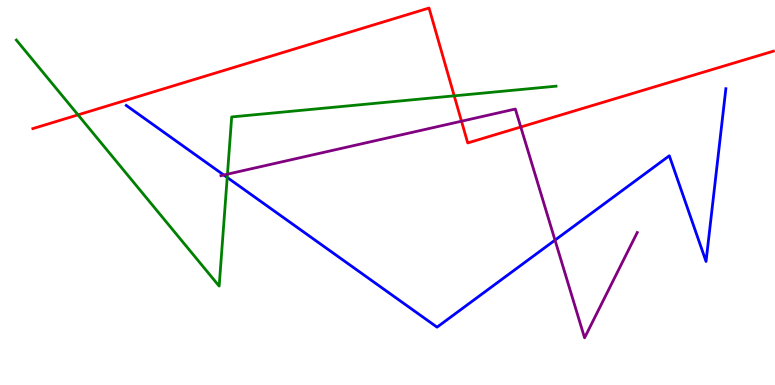[{'lines': ['blue', 'red'], 'intersections': []}, {'lines': ['green', 'red'], 'intersections': [{'x': 1.01, 'y': 7.02}, {'x': 5.86, 'y': 7.51}]}, {'lines': ['purple', 'red'], 'intersections': [{'x': 5.95, 'y': 6.85}, {'x': 6.72, 'y': 6.7}]}, {'lines': ['blue', 'green'], 'intersections': [{'x': 2.93, 'y': 5.39}]}, {'lines': ['blue', 'purple'], 'intersections': [{'x': 2.89, 'y': 5.45}, {'x': 7.16, 'y': 3.76}]}, {'lines': ['green', 'purple'], 'intersections': [{'x': 2.93, 'y': 5.48}]}]